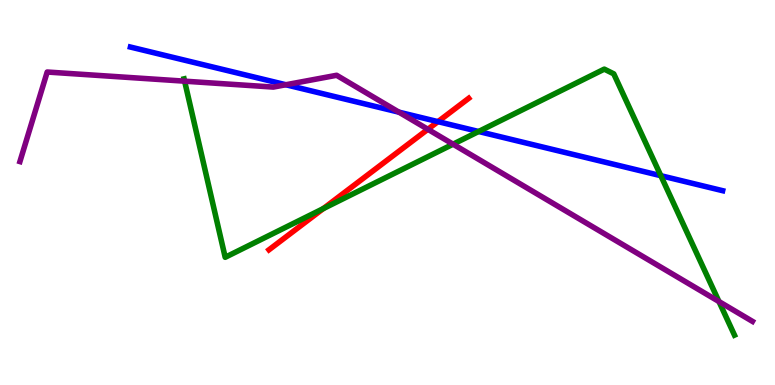[{'lines': ['blue', 'red'], 'intersections': [{'x': 5.65, 'y': 6.84}]}, {'lines': ['green', 'red'], 'intersections': [{'x': 4.17, 'y': 4.58}]}, {'lines': ['purple', 'red'], 'intersections': [{'x': 5.52, 'y': 6.64}]}, {'lines': ['blue', 'green'], 'intersections': [{'x': 6.18, 'y': 6.58}, {'x': 8.53, 'y': 5.44}]}, {'lines': ['blue', 'purple'], 'intersections': [{'x': 3.69, 'y': 7.8}, {'x': 5.15, 'y': 7.09}]}, {'lines': ['green', 'purple'], 'intersections': [{'x': 2.38, 'y': 7.89}, {'x': 5.85, 'y': 6.25}, {'x': 9.28, 'y': 2.17}]}]